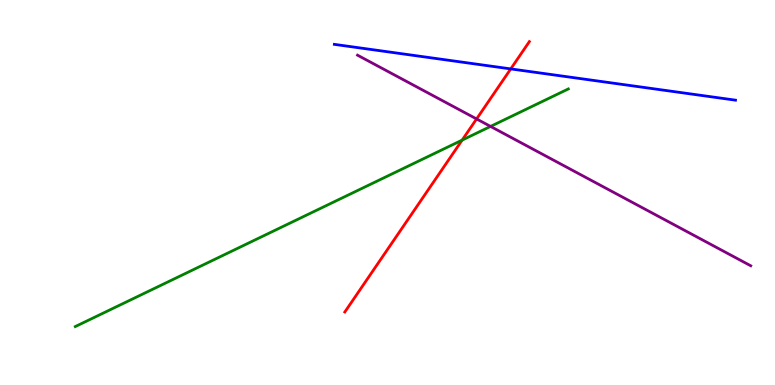[{'lines': ['blue', 'red'], 'intersections': [{'x': 6.59, 'y': 8.21}]}, {'lines': ['green', 'red'], 'intersections': [{'x': 5.96, 'y': 6.36}]}, {'lines': ['purple', 'red'], 'intersections': [{'x': 6.15, 'y': 6.91}]}, {'lines': ['blue', 'green'], 'intersections': []}, {'lines': ['blue', 'purple'], 'intersections': []}, {'lines': ['green', 'purple'], 'intersections': [{'x': 6.33, 'y': 6.72}]}]